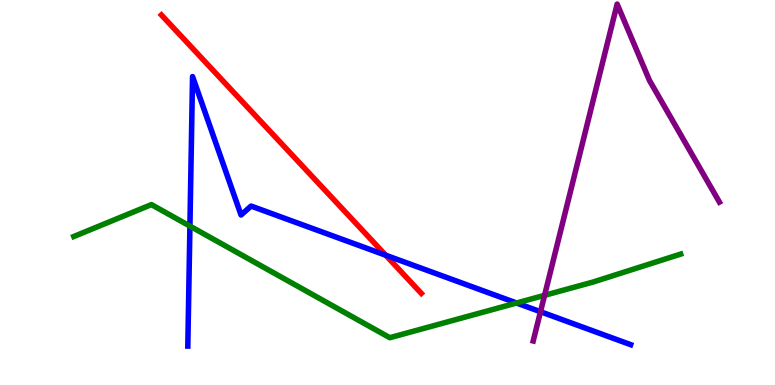[{'lines': ['blue', 'red'], 'intersections': [{'x': 4.98, 'y': 3.37}]}, {'lines': ['green', 'red'], 'intersections': []}, {'lines': ['purple', 'red'], 'intersections': []}, {'lines': ['blue', 'green'], 'intersections': [{'x': 2.45, 'y': 4.13}, {'x': 6.67, 'y': 2.13}]}, {'lines': ['blue', 'purple'], 'intersections': [{'x': 6.97, 'y': 1.9}]}, {'lines': ['green', 'purple'], 'intersections': [{'x': 7.03, 'y': 2.33}]}]